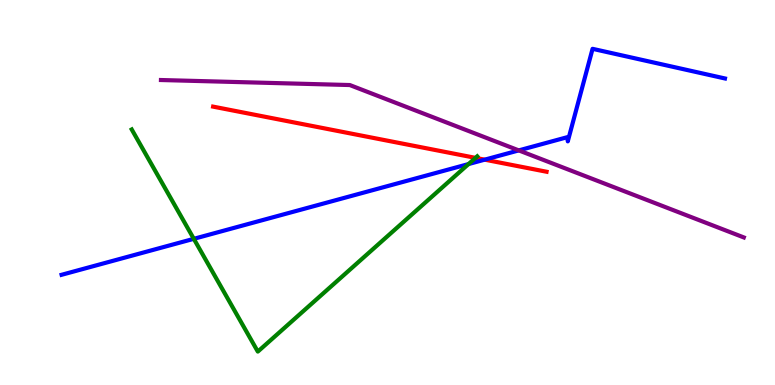[{'lines': ['blue', 'red'], 'intersections': [{'x': 6.25, 'y': 5.85}]}, {'lines': ['green', 'red'], 'intersections': [{'x': 6.14, 'y': 5.9}]}, {'lines': ['purple', 'red'], 'intersections': []}, {'lines': ['blue', 'green'], 'intersections': [{'x': 2.5, 'y': 3.8}, {'x': 6.05, 'y': 5.74}]}, {'lines': ['blue', 'purple'], 'intersections': [{'x': 6.69, 'y': 6.09}]}, {'lines': ['green', 'purple'], 'intersections': []}]